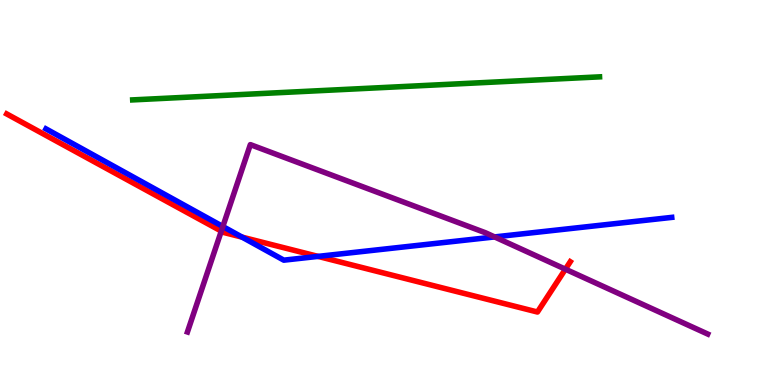[{'lines': ['blue', 'red'], 'intersections': [{'x': 3.12, 'y': 3.84}, {'x': 4.1, 'y': 3.34}]}, {'lines': ['green', 'red'], 'intersections': []}, {'lines': ['purple', 'red'], 'intersections': [{'x': 2.86, 'y': 4.0}, {'x': 7.3, 'y': 3.01}]}, {'lines': ['blue', 'green'], 'intersections': []}, {'lines': ['blue', 'purple'], 'intersections': [{'x': 2.88, 'y': 4.12}, {'x': 6.38, 'y': 3.85}]}, {'lines': ['green', 'purple'], 'intersections': []}]